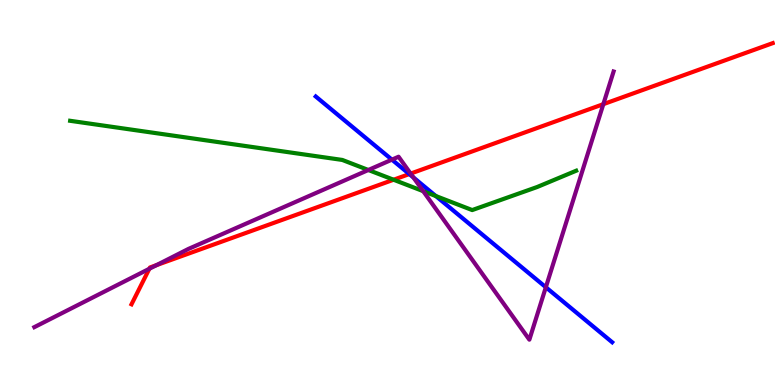[{'lines': ['blue', 'red'], 'intersections': [{'x': 5.28, 'y': 5.48}]}, {'lines': ['green', 'red'], 'intersections': [{'x': 5.08, 'y': 5.33}]}, {'lines': ['purple', 'red'], 'intersections': [{'x': 1.93, 'y': 3.02}, {'x': 2.02, 'y': 3.11}, {'x': 5.3, 'y': 5.49}, {'x': 7.79, 'y': 7.29}]}, {'lines': ['blue', 'green'], 'intersections': [{'x': 5.62, 'y': 4.91}]}, {'lines': ['blue', 'purple'], 'intersections': [{'x': 5.06, 'y': 5.85}, {'x': 5.33, 'y': 5.39}, {'x': 7.04, 'y': 2.54}]}, {'lines': ['green', 'purple'], 'intersections': [{'x': 4.75, 'y': 5.58}, {'x': 5.46, 'y': 5.03}]}]